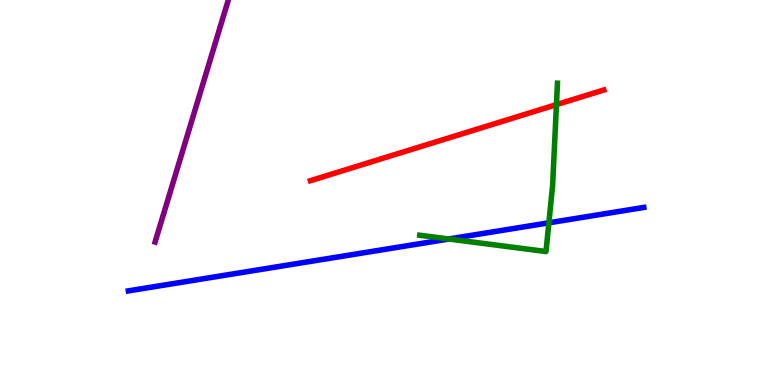[{'lines': ['blue', 'red'], 'intersections': []}, {'lines': ['green', 'red'], 'intersections': [{'x': 7.18, 'y': 7.28}]}, {'lines': ['purple', 'red'], 'intersections': []}, {'lines': ['blue', 'green'], 'intersections': [{'x': 5.79, 'y': 3.79}, {'x': 7.08, 'y': 4.21}]}, {'lines': ['blue', 'purple'], 'intersections': []}, {'lines': ['green', 'purple'], 'intersections': []}]